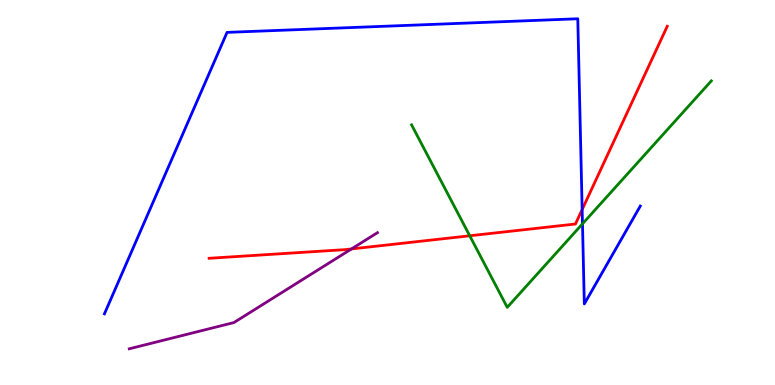[{'lines': ['blue', 'red'], 'intersections': [{'x': 7.51, 'y': 4.56}]}, {'lines': ['green', 'red'], 'intersections': [{'x': 6.06, 'y': 3.88}]}, {'lines': ['purple', 'red'], 'intersections': [{'x': 4.54, 'y': 3.53}]}, {'lines': ['blue', 'green'], 'intersections': [{'x': 7.52, 'y': 4.19}]}, {'lines': ['blue', 'purple'], 'intersections': []}, {'lines': ['green', 'purple'], 'intersections': []}]